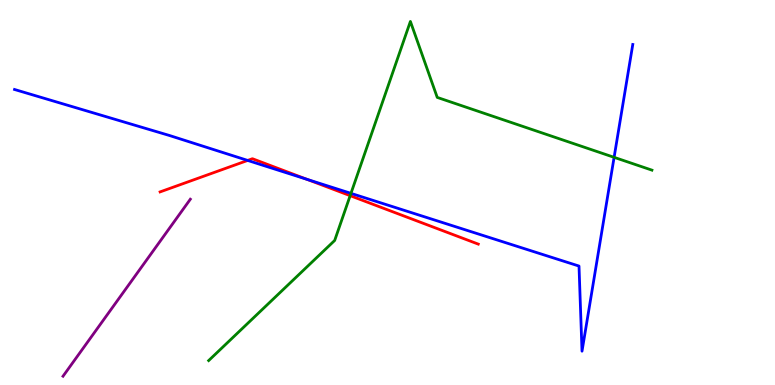[{'lines': ['blue', 'red'], 'intersections': [{'x': 3.2, 'y': 5.83}, {'x': 3.96, 'y': 5.34}]}, {'lines': ['green', 'red'], 'intersections': [{'x': 4.52, 'y': 4.92}]}, {'lines': ['purple', 'red'], 'intersections': []}, {'lines': ['blue', 'green'], 'intersections': [{'x': 4.53, 'y': 4.98}, {'x': 7.92, 'y': 5.91}]}, {'lines': ['blue', 'purple'], 'intersections': []}, {'lines': ['green', 'purple'], 'intersections': []}]